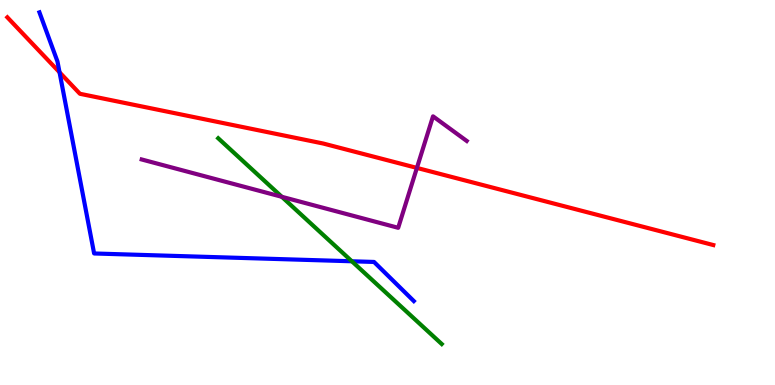[{'lines': ['blue', 'red'], 'intersections': [{'x': 0.768, 'y': 8.12}]}, {'lines': ['green', 'red'], 'intersections': []}, {'lines': ['purple', 'red'], 'intersections': [{'x': 5.38, 'y': 5.64}]}, {'lines': ['blue', 'green'], 'intersections': [{'x': 4.54, 'y': 3.21}]}, {'lines': ['blue', 'purple'], 'intersections': []}, {'lines': ['green', 'purple'], 'intersections': [{'x': 3.64, 'y': 4.89}]}]